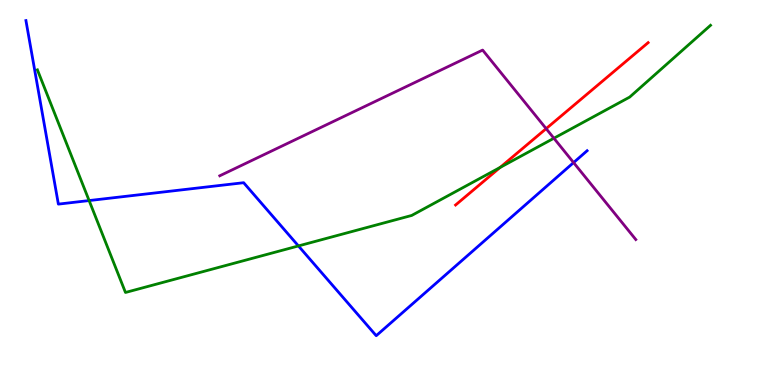[{'lines': ['blue', 'red'], 'intersections': []}, {'lines': ['green', 'red'], 'intersections': [{'x': 6.45, 'y': 5.65}]}, {'lines': ['purple', 'red'], 'intersections': [{'x': 7.05, 'y': 6.66}]}, {'lines': ['blue', 'green'], 'intersections': [{'x': 1.15, 'y': 4.79}, {'x': 3.85, 'y': 3.61}]}, {'lines': ['blue', 'purple'], 'intersections': [{'x': 7.4, 'y': 5.78}]}, {'lines': ['green', 'purple'], 'intersections': [{'x': 7.15, 'y': 6.41}]}]